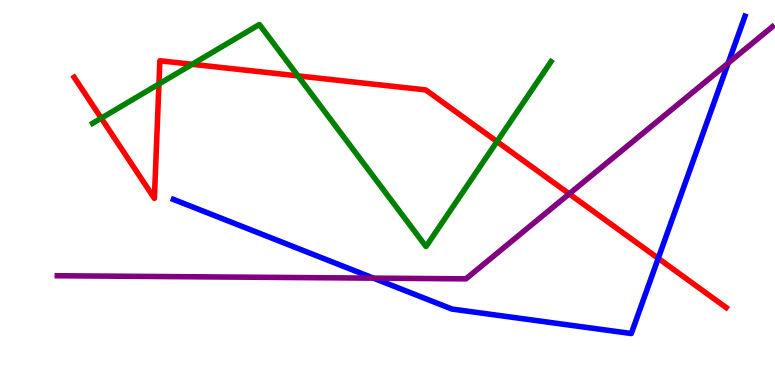[{'lines': ['blue', 'red'], 'intersections': [{'x': 8.49, 'y': 3.29}]}, {'lines': ['green', 'red'], 'intersections': [{'x': 1.31, 'y': 6.93}, {'x': 2.05, 'y': 7.82}, {'x': 2.48, 'y': 8.33}, {'x': 3.84, 'y': 8.03}, {'x': 6.41, 'y': 6.32}]}, {'lines': ['purple', 'red'], 'intersections': [{'x': 7.34, 'y': 4.96}]}, {'lines': ['blue', 'green'], 'intersections': []}, {'lines': ['blue', 'purple'], 'intersections': [{'x': 4.82, 'y': 2.78}, {'x': 9.4, 'y': 8.36}]}, {'lines': ['green', 'purple'], 'intersections': []}]